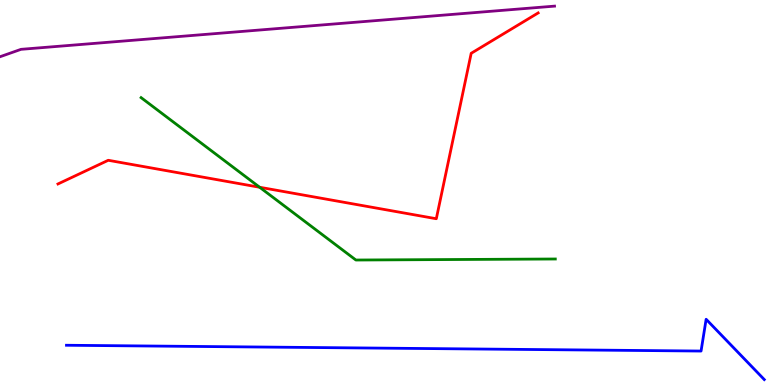[{'lines': ['blue', 'red'], 'intersections': []}, {'lines': ['green', 'red'], 'intersections': [{'x': 3.35, 'y': 5.14}]}, {'lines': ['purple', 'red'], 'intersections': []}, {'lines': ['blue', 'green'], 'intersections': []}, {'lines': ['blue', 'purple'], 'intersections': []}, {'lines': ['green', 'purple'], 'intersections': []}]